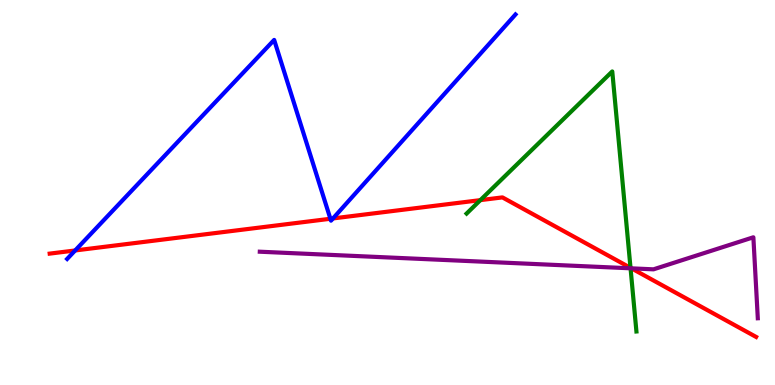[{'lines': ['blue', 'red'], 'intersections': [{'x': 0.97, 'y': 3.49}, {'x': 4.26, 'y': 4.32}, {'x': 4.3, 'y': 4.33}]}, {'lines': ['green', 'red'], 'intersections': [{'x': 6.2, 'y': 4.8}, {'x': 8.14, 'y': 3.04}]}, {'lines': ['purple', 'red'], 'intersections': [{'x': 8.15, 'y': 3.03}]}, {'lines': ['blue', 'green'], 'intersections': []}, {'lines': ['blue', 'purple'], 'intersections': []}, {'lines': ['green', 'purple'], 'intersections': [{'x': 8.14, 'y': 3.03}]}]